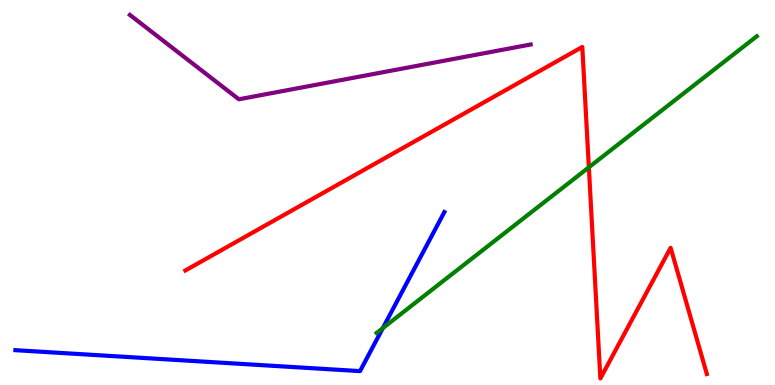[{'lines': ['blue', 'red'], 'intersections': []}, {'lines': ['green', 'red'], 'intersections': [{'x': 7.6, 'y': 5.65}]}, {'lines': ['purple', 'red'], 'intersections': []}, {'lines': ['blue', 'green'], 'intersections': [{'x': 4.94, 'y': 1.48}]}, {'lines': ['blue', 'purple'], 'intersections': []}, {'lines': ['green', 'purple'], 'intersections': []}]